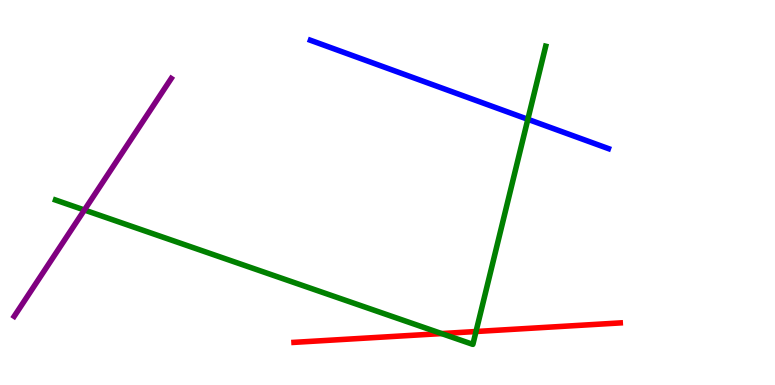[{'lines': ['blue', 'red'], 'intersections': []}, {'lines': ['green', 'red'], 'intersections': [{'x': 5.7, 'y': 1.34}, {'x': 6.14, 'y': 1.39}]}, {'lines': ['purple', 'red'], 'intersections': []}, {'lines': ['blue', 'green'], 'intersections': [{'x': 6.81, 'y': 6.9}]}, {'lines': ['blue', 'purple'], 'intersections': []}, {'lines': ['green', 'purple'], 'intersections': [{'x': 1.09, 'y': 4.55}]}]